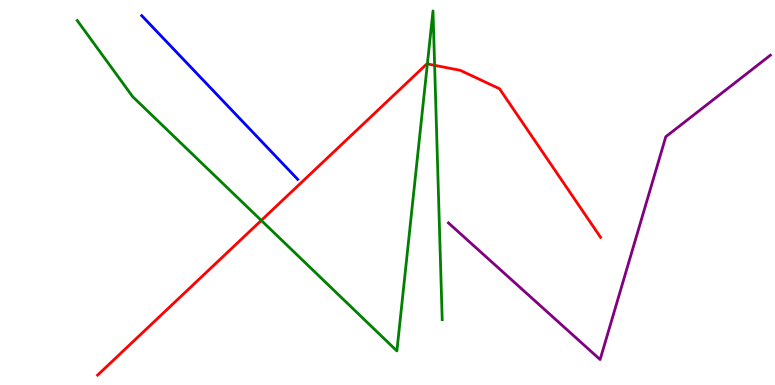[{'lines': ['blue', 'red'], 'intersections': []}, {'lines': ['green', 'red'], 'intersections': [{'x': 3.37, 'y': 4.27}, {'x': 5.51, 'y': 8.34}, {'x': 5.61, 'y': 8.3}]}, {'lines': ['purple', 'red'], 'intersections': []}, {'lines': ['blue', 'green'], 'intersections': []}, {'lines': ['blue', 'purple'], 'intersections': []}, {'lines': ['green', 'purple'], 'intersections': []}]